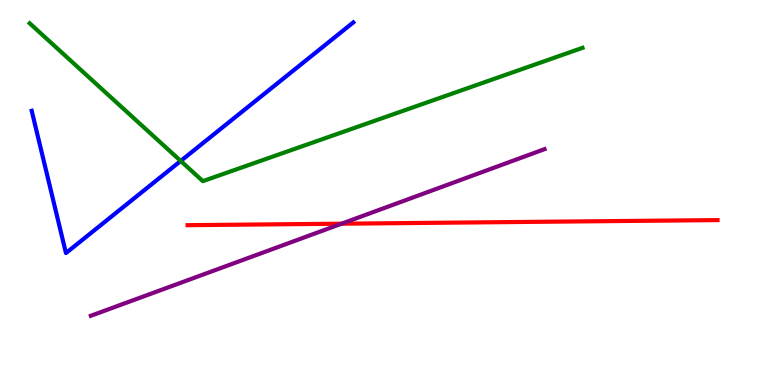[{'lines': ['blue', 'red'], 'intersections': []}, {'lines': ['green', 'red'], 'intersections': []}, {'lines': ['purple', 'red'], 'intersections': [{'x': 4.41, 'y': 4.19}]}, {'lines': ['blue', 'green'], 'intersections': [{'x': 2.33, 'y': 5.82}]}, {'lines': ['blue', 'purple'], 'intersections': []}, {'lines': ['green', 'purple'], 'intersections': []}]